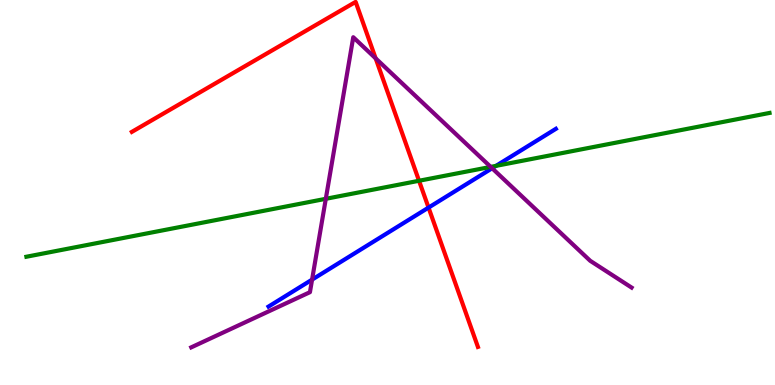[{'lines': ['blue', 'red'], 'intersections': [{'x': 5.53, 'y': 4.61}]}, {'lines': ['green', 'red'], 'intersections': [{'x': 5.41, 'y': 5.3}]}, {'lines': ['purple', 'red'], 'intersections': [{'x': 4.85, 'y': 8.48}]}, {'lines': ['blue', 'green'], 'intersections': [{'x': 6.4, 'y': 5.69}]}, {'lines': ['blue', 'purple'], 'intersections': [{'x': 4.03, 'y': 2.74}, {'x': 6.35, 'y': 5.63}]}, {'lines': ['green', 'purple'], 'intersections': [{'x': 4.2, 'y': 4.84}, {'x': 6.33, 'y': 5.67}]}]